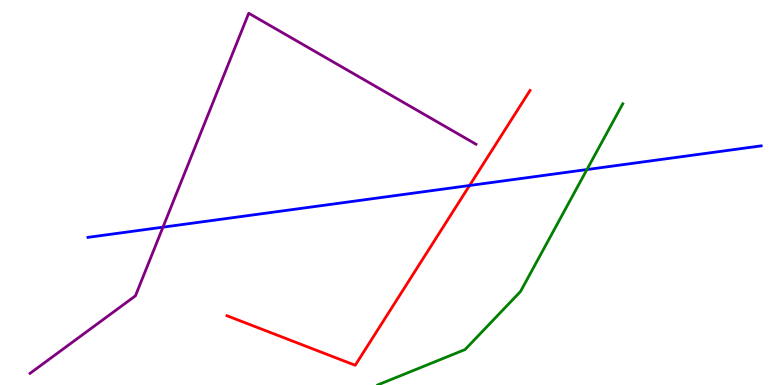[{'lines': ['blue', 'red'], 'intersections': [{'x': 6.06, 'y': 5.18}]}, {'lines': ['green', 'red'], 'intersections': []}, {'lines': ['purple', 'red'], 'intersections': []}, {'lines': ['blue', 'green'], 'intersections': [{'x': 7.57, 'y': 5.6}]}, {'lines': ['blue', 'purple'], 'intersections': [{'x': 2.1, 'y': 4.1}]}, {'lines': ['green', 'purple'], 'intersections': []}]